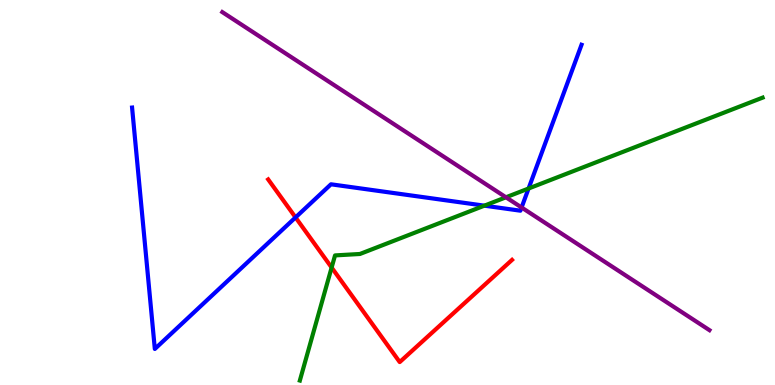[{'lines': ['blue', 'red'], 'intersections': [{'x': 3.81, 'y': 4.35}]}, {'lines': ['green', 'red'], 'intersections': [{'x': 4.28, 'y': 3.05}]}, {'lines': ['purple', 'red'], 'intersections': []}, {'lines': ['blue', 'green'], 'intersections': [{'x': 6.25, 'y': 4.66}, {'x': 6.82, 'y': 5.1}]}, {'lines': ['blue', 'purple'], 'intersections': [{'x': 6.73, 'y': 4.61}]}, {'lines': ['green', 'purple'], 'intersections': [{'x': 6.53, 'y': 4.88}]}]